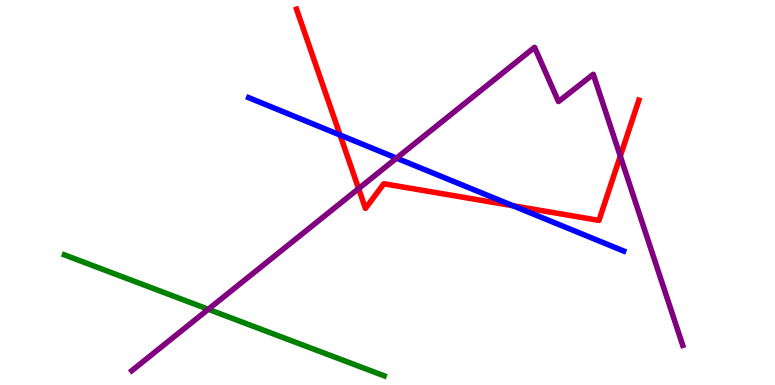[{'lines': ['blue', 'red'], 'intersections': [{'x': 4.39, 'y': 6.49}, {'x': 6.62, 'y': 4.66}]}, {'lines': ['green', 'red'], 'intersections': []}, {'lines': ['purple', 'red'], 'intersections': [{'x': 4.63, 'y': 5.1}, {'x': 8.0, 'y': 5.94}]}, {'lines': ['blue', 'green'], 'intersections': []}, {'lines': ['blue', 'purple'], 'intersections': [{'x': 5.12, 'y': 5.89}]}, {'lines': ['green', 'purple'], 'intersections': [{'x': 2.69, 'y': 1.97}]}]